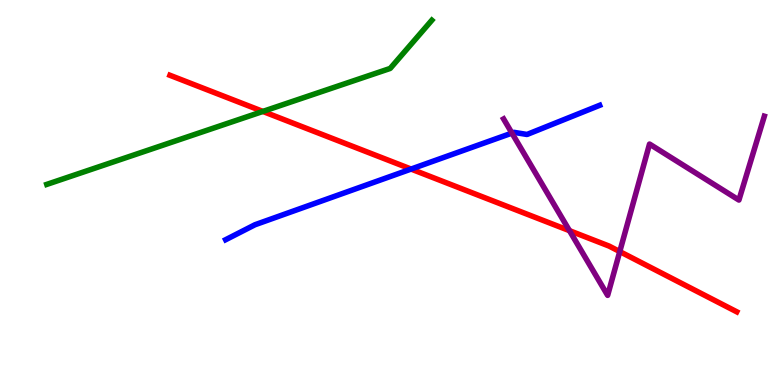[{'lines': ['blue', 'red'], 'intersections': [{'x': 5.3, 'y': 5.61}]}, {'lines': ['green', 'red'], 'intersections': [{'x': 3.39, 'y': 7.11}]}, {'lines': ['purple', 'red'], 'intersections': [{'x': 7.35, 'y': 4.01}, {'x': 8.0, 'y': 3.47}]}, {'lines': ['blue', 'green'], 'intersections': []}, {'lines': ['blue', 'purple'], 'intersections': [{'x': 6.61, 'y': 6.54}]}, {'lines': ['green', 'purple'], 'intersections': []}]